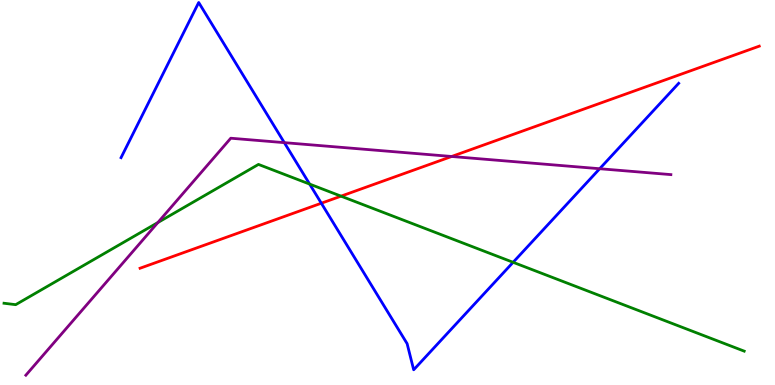[{'lines': ['blue', 'red'], 'intersections': [{'x': 4.15, 'y': 4.72}]}, {'lines': ['green', 'red'], 'intersections': [{'x': 4.4, 'y': 4.91}]}, {'lines': ['purple', 'red'], 'intersections': [{'x': 5.83, 'y': 5.94}]}, {'lines': ['blue', 'green'], 'intersections': [{'x': 4.0, 'y': 5.22}, {'x': 6.62, 'y': 3.19}]}, {'lines': ['blue', 'purple'], 'intersections': [{'x': 3.67, 'y': 6.29}, {'x': 7.74, 'y': 5.62}]}, {'lines': ['green', 'purple'], 'intersections': [{'x': 2.04, 'y': 4.22}]}]